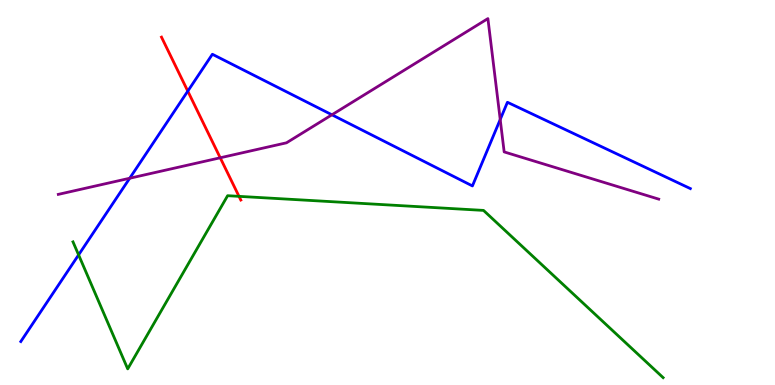[{'lines': ['blue', 'red'], 'intersections': [{'x': 2.42, 'y': 7.63}]}, {'lines': ['green', 'red'], 'intersections': [{'x': 3.08, 'y': 4.9}]}, {'lines': ['purple', 'red'], 'intersections': [{'x': 2.84, 'y': 5.9}]}, {'lines': ['blue', 'green'], 'intersections': [{'x': 1.01, 'y': 3.38}]}, {'lines': ['blue', 'purple'], 'intersections': [{'x': 1.67, 'y': 5.37}, {'x': 4.28, 'y': 7.02}, {'x': 6.45, 'y': 6.9}]}, {'lines': ['green', 'purple'], 'intersections': []}]